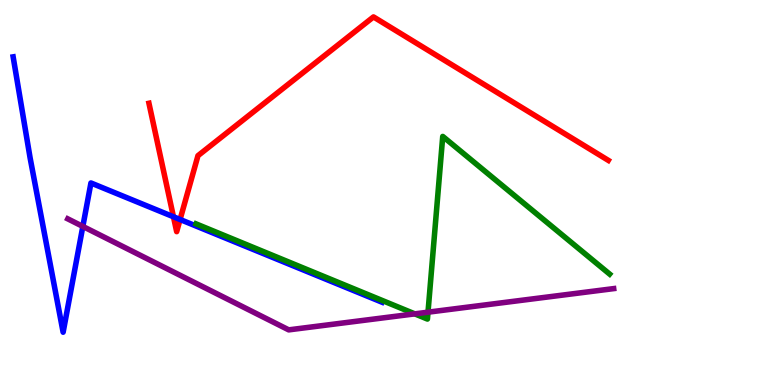[{'lines': ['blue', 'red'], 'intersections': [{'x': 2.24, 'y': 4.37}, {'x': 2.32, 'y': 4.3}]}, {'lines': ['green', 'red'], 'intersections': []}, {'lines': ['purple', 'red'], 'intersections': []}, {'lines': ['blue', 'green'], 'intersections': []}, {'lines': ['blue', 'purple'], 'intersections': [{'x': 1.07, 'y': 4.12}]}, {'lines': ['green', 'purple'], 'intersections': [{'x': 5.35, 'y': 1.85}, {'x': 5.52, 'y': 1.89}]}]